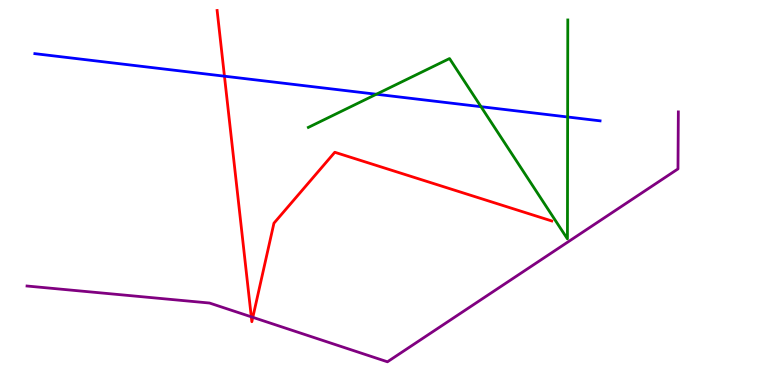[{'lines': ['blue', 'red'], 'intersections': [{'x': 2.9, 'y': 8.02}]}, {'lines': ['green', 'red'], 'intersections': []}, {'lines': ['purple', 'red'], 'intersections': [{'x': 3.24, 'y': 1.77}, {'x': 3.26, 'y': 1.76}]}, {'lines': ['blue', 'green'], 'intersections': [{'x': 4.86, 'y': 7.55}, {'x': 6.21, 'y': 7.23}, {'x': 7.32, 'y': 6.96}]}, {'lines': ['blue', 'purple'], 'intersections': []}, {'lines': ['green', 'purple'], 'intersections': []}]